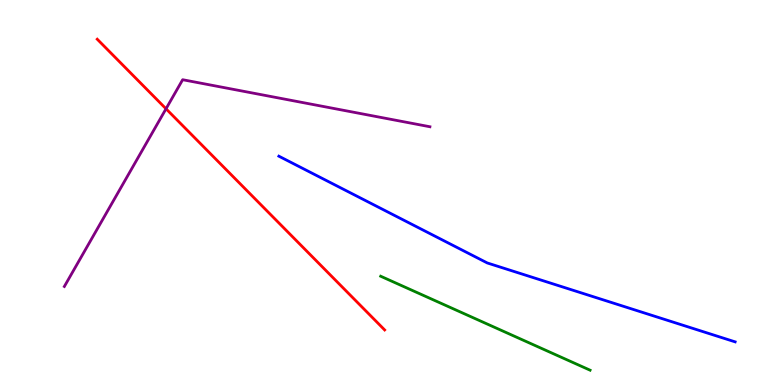[{'lines': ['blue', 'red'], 'intersections': []}, {'lines': ['green', 'red'], 'intersections': []}, {'lines': ['purple', 'red'], 'intersections': [{'x': 2.14, 'y': 7.17}]}, {'lines': ['blue', 'green'], 'intersections': []}, {'lines': ['blue', 'purple'], 'intersections': []}, {'lines': ['green', 'purple'], 'intersections': []}]